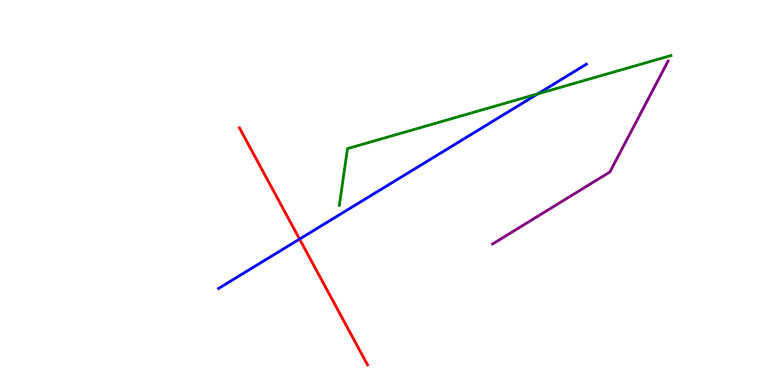[{'lines': ['blue', 'red'], 'intersections': [{'x': 3.87, 'y': 3.79}]}, {'lines': ['green', 'red'], 'intersections': []}, {'lines': ['purple', 'red'], 'intersections': []}, {'lines': ['blue', 'green'], 'intersections': [{'x': 6.94, 'y': 7.56}]}, {'lines': ['blue', 'purple'], 'intersections': []}, {'lines': ['green', 'purple'], 'intersections': []}]